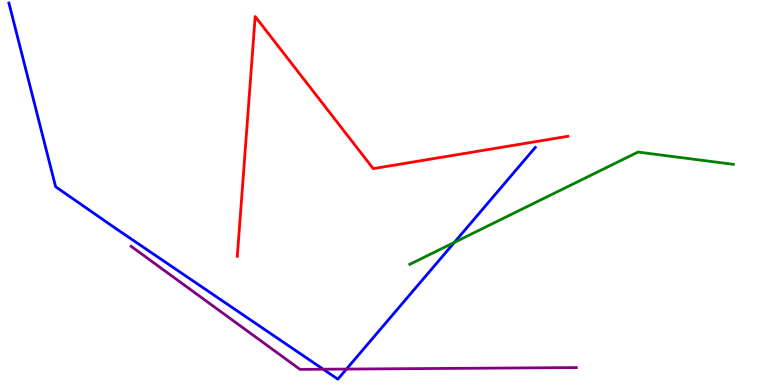[{'lines': ['blue', 'red'], 'intersections': []}, {'lines': ['green', 'red'], 'intersections': []}, {'lines': ['purple', 'red'], 'intersections': []}, {'lines': ['blue', 'green'], 'intersections': [{'x': 5.86, 'y': 3.7}]}, {'lines': ['blue', 'purple'], 'intersections': [{'x': 4.17, 'y': 0.41}, {'x': 4.47, 'y': 0.414}]}, {'lines': ['green', 'purple'], 'intersections': []}]